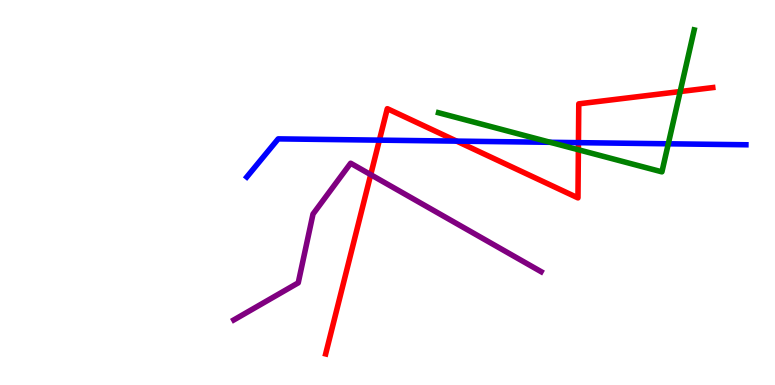[{'lines': ['blue', 'red'], 'intersections': [{'x': 4.9, 'y': 6.36}, {'x': 5.89, 'y': 6.33}, {'x': 7.46, 'y': 6.29}]}, {'lines': ['green', 'red'], 'intersections': [{'x': 7.46, 'y': 6.11}, {'x': 8.78, 'y': 7.62}]}, {'lines': ['purple', 'red'], 'intersections': [{'x': 4.78, 'y': 5.46}]}, {'lines': ['blue', 'green'], 'intersections': [{'x': 7.1, 'y': 6.3}, {'x': 8.62, 'y': 6.27}]}, {'lines': ['blue', 'purple'], 'intersections': []}, {'lines': ['green', 'purple'], 'intersections': []}]